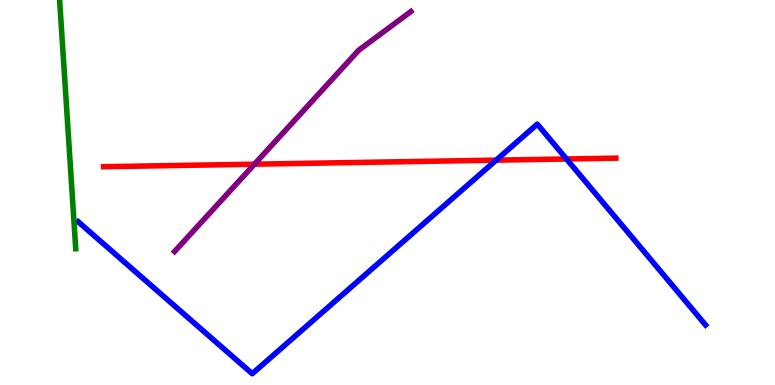[{'lines': ['blue', 'red'], 'intersections': [{'x': 6.4, 'y': 5.84}, {'x': 7.31, 'y': 5.87}]}, {'lines': ['green', 'red'], 'intersections': []}, {'lines': ['purple', 'red'], 'intersections': [{'x': 3.28, 'y': 5.74}]}, {'lines': ['blue', 'green'], 'intersections': []}, {'lines': ['blue', 'purple'], 'intersections': []}, {'lines': ['green', 'purple'], 'intersections': []}]